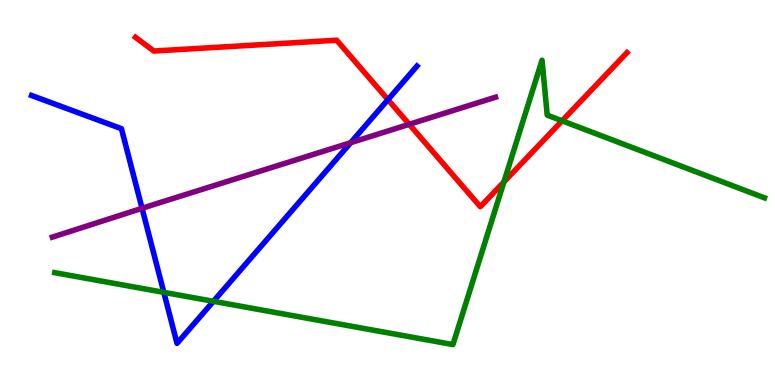[{'lines': ['blue', 'red'], 'intersections': [{'x': 5.01, 'y': 7.41}]}, {'lines': ['green', 'red'], 'intersections': [{'x': 6.5, 'y': 5.27}, {'x': 7.25, 'y': 6.86}]}, {'lines': ['purple', 'red'], 'intersections': [{'x': 5.28, 'y': 6.77}]}, {'lines': ['blue', 'green'], 'intersections': [{'x': 2.11, 'y': 2.41}, {'x': 2.75, 'y': 2.17}]}, {'lines': ['blue', 'purple'], 'intersections': [{'x': 1.83, 'y': 4.59}, {'x': 4.52, 'y': 6.29}]}, {'lines': ['green', 'purple'], 'intersections': []}]